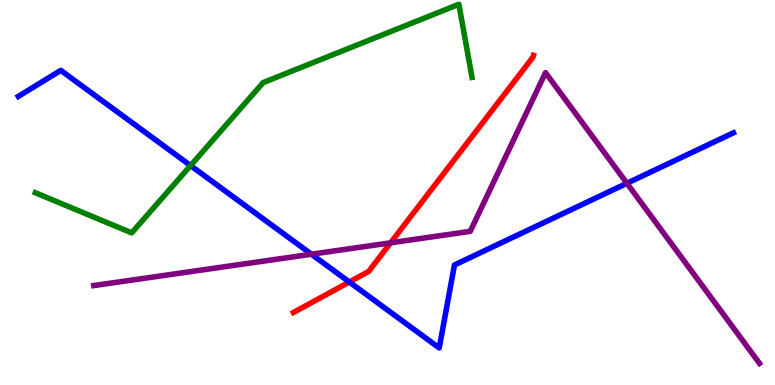[{'lines': ['blue', 'red'], 'intersections': [{'x': 4.51, 'y': 2.68}]}, {'lines': ['green', 'red'], 'intersections': []}, {'lines': ['purple', 'red'], 'intersections': [{'x': 5.04, 'y': 3.69}]}, {'lines': ['blue', 'green'], 'intersections': [{'x': 2.46, 'y': 5.7}]}, {'lines': ['blue', 'purple'], 'intersections': [{'x': 4.02, 'y': 3.4}, {'x': 8.09, 'y': 5.24}]}, {'lines': ['green', 'purple'], 'intersections': []}]